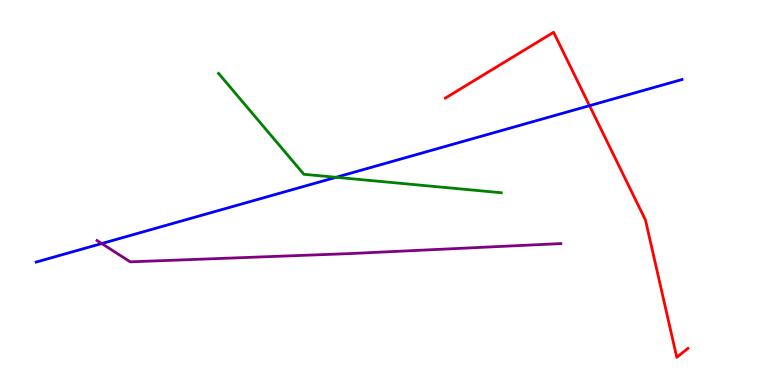[{'lines': ['blue', 'red'], 'intersections': [{'x': 7.61, 'y': 7.26}]}, {'lines': ['green', 'red'], 'intersections': []}, {'lines': ['purple', 'red'], 'intersections': []}, {'lines': ['blue', 'green'], 'intersections': [{'x': 4.34, 'y': 5.39}]}, {'lines': ['blue', 'purple'], 'intersections': [{'x': 1.31, 'y': 3.67}]}, {'lines': ['green', 'purple'], 'intersections': []}]